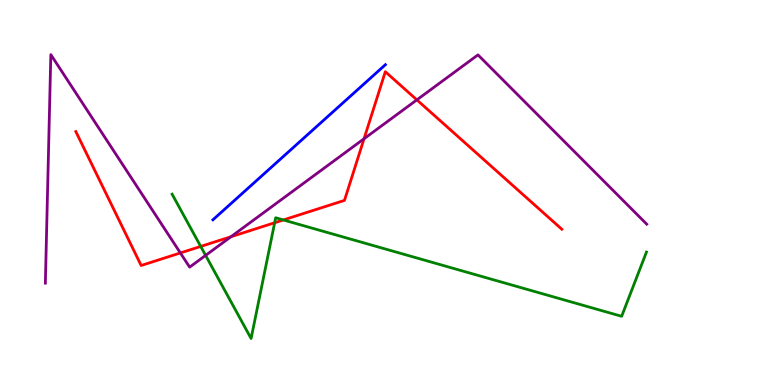[{'lines': ['blue', 'red'], 'intersections': []}, {'lines': ['green', 'red'], 'intersections': [{'x': 2.59, 'y': 3.6}, {'x': 3.54, 'y': 4.21}, {'x': 3.66, 'y': 4.29}]}, {'lines': ['purple', 'red'], 'intersections': [{'x': 2.33, 'y': 3.43}, {'x': 2.98, 'y': 3.85}, {'x': 4.7, 'y': 6.4}, {'x': 5.38, 'y': 7.41}]}, {'lines': ['blue', 'green'], 'intersections': []}, {'lines': ['blue', 'purple'], 'intersections': []}, {'lines': ['green', 'purple'], 'intersections': [{'x': 2.65, 'y': 3.37}]}]